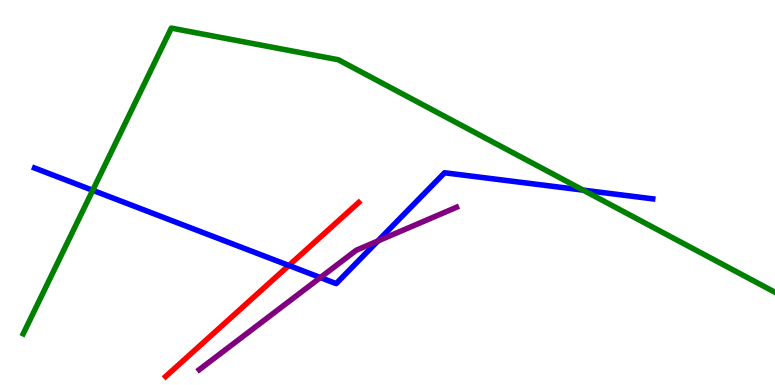[{'lines': ['blue', 'red'], 'intersections': [{'x': 3.73, 'y': 3.1}]}, {'lines': ['green', 'red'], 'intersections': []}, {'lines': ['purple', 'red'], 'intersections': []}, {'lines': ['blue', 'green'], 'intersections': [{'x': 1.2, 'y': 5.06}, {'x': 7.52, 'y': 5.06}]}, {'lines': ['blue', 'purple'], 'intersections': [{'x': 4.13, 'y': 2.79}, {'x': 4.88, 'y': 3.74}]}, {'lines': ['green', 'purple'], 'intersections': []}]